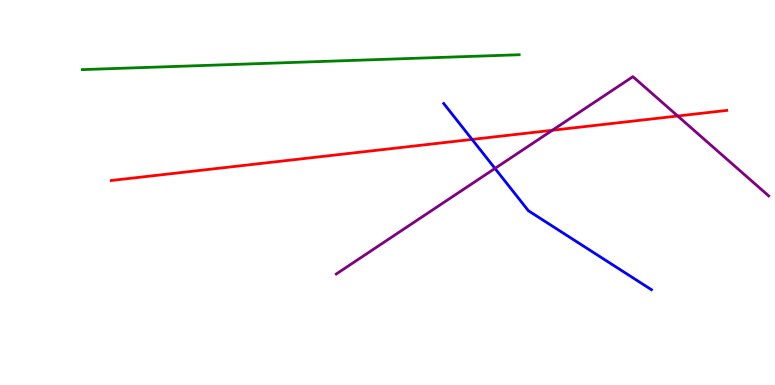[{'lines': ['blue', 'red'], 'intersections': [{'x': 6.09, 'y': 6.38}]}, {'lines': ['green', 'red'], 'intersections': []}, {'lines': ['purple', 'red'], 'intersections': [{'x': 7.13, 'y': 6.62}, {'x': 8.74, 'y': 6.99}]}, {'lines': ['blue', 'green'], 'intersections': []}, {'lines': ['blue', 'purple'], 'intersections': [{'x': 6.39, 'y': 5.63}]}, {'lines': ['green', 'purple'], 'intersections': []}]